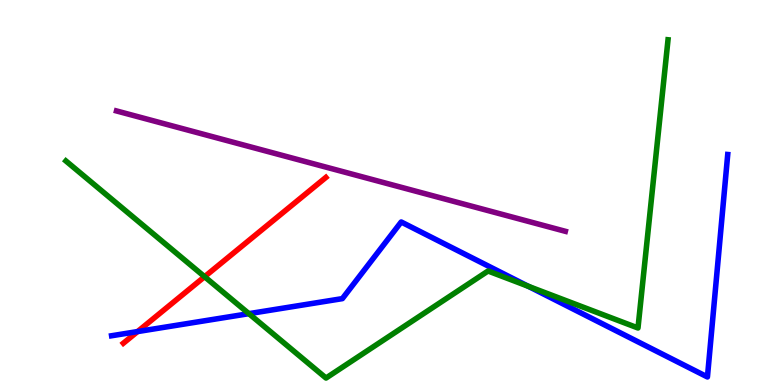[{'lines': ['blue', 'red'], 'intersections': [{'x': 1.78, 'y': 1.39}]}, {'lines': ['green', 'red'], 'intersections': [{'x': 2.64, 'y': 2.81}]}, {'lines': ['purple', 'red'], 'intersections': []}, {'lines': ['blue', 'green'], 'intersections': [{'x': 3.21, 'y': 1.85}, {'x': 6.82, 'y': 2.56}]}, {'lines': ['blue', 'purple'], 'intersections': []}, {'lines': ['green', 'purple'], 'intersections': []}]